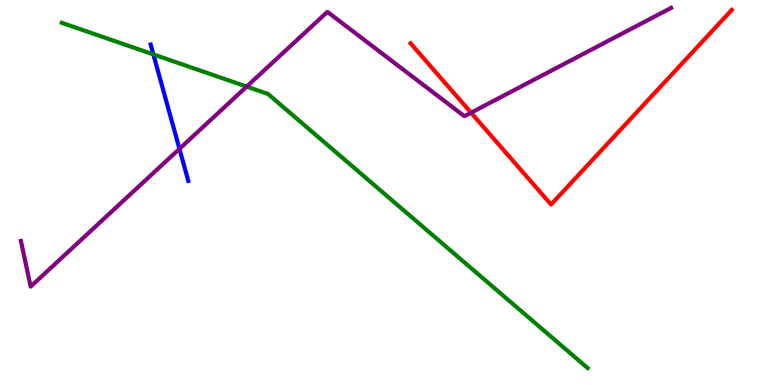[{'lines': ['blue', 'red'], 'intersections': []}, {'lines': ['green', 'red'], 'intersections': []}, {'lines': ['purple', 'red'], 'intersections': [{'x': 6.08, 'y': 7.07}]}, {'lines': ['blue', 'green'], 'intersections': [{'x': 1.98, 'y': 8.59}]}, {'lines': ['blue', 'purple'], 'intersections': [{'x': 2.32, 'y': 6.13}]}, {'lines': ['green', 'purple'], 'intersections': [{'x': 3.18, 'y': 7.75}]}]